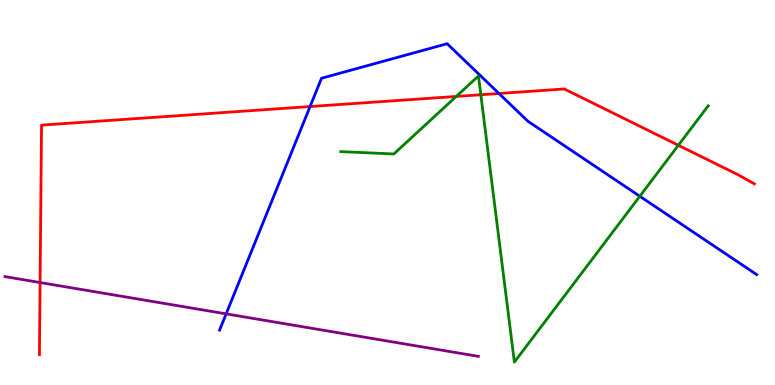[{'lines': ['blue', 'red'], 'intersections': [{'x': 4.0, 'y': 7.23}, {'x': 6.44, 'y': 7.57}]}, {'lines': ['green', 'red'], 'intersections': [{'x': 5.89, 'y': 7.49}, {'x': 6.2, 'y': 7.54}, {'x': 8.75, 'y': 6.23}]}, {'lines': ['purple', 'red'], 'intersections': [{'x': 0.517, 'y': 2.66}]}, {'lines': ['blue', 'green'], 'intersections': [{'x': 8.26, 'y': 4.9}]}, {'lines': ['blue', 'purple'], 'intersections': [{'x': 2.92, 'y': 1.85}]}, {'lines': ['green', 'purple'], 'intersections': []}]